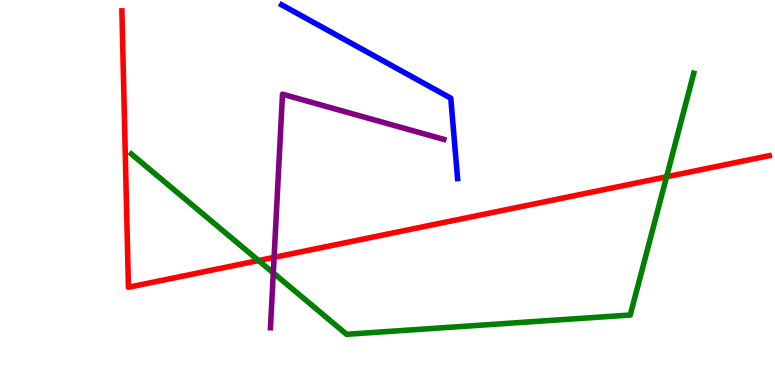[{'lines': ['blue', 'red'], 'intersections': []}, {'lines': ['green', 'red'], 'intersections': [{'x': 3.34, 'y': 3.23}, {'x': 8.6, 'y': 5.41}]}, {'lines': ['purple', 'red'], 'intersections': [{'x': 3.54, 'y': 3.32}]}, {'lines': ['blue', 'green'], 'intersections': []}, {'lines': ['blue', 'purple'], 'intersections': []}, {'lines': ['green', 'purple'], 'intersections': [{'x': 3.53, 'y': 2.91}]}]